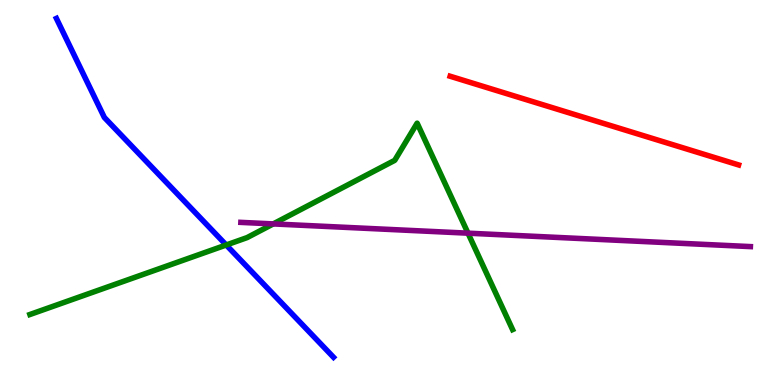[{'lines': ['blue', 'red'], 'intersections': []}, {'lines': ['green', 'red'], 'intersections': []}, {'lines': ['purple', 'red'], 'intersections': []}, {'lines': ['blue', 'green'], 'intersections': [{'x': 2.92, 'y': 3.64}]}, {'lines': ['blue', 'purple'], 'intersections': []}, {'lines': ['green', 'purple'], 'intersections': [{'x': 3.53, 'y': 4.18}, {'x': 6.04, 'y': 3.94}]}]